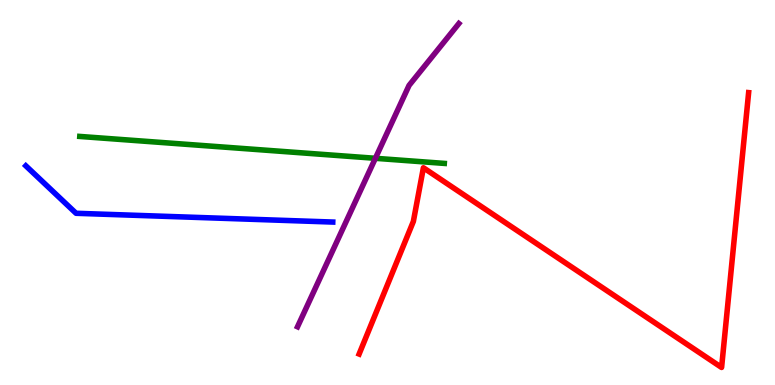[{'lines': ['blue', 'red'], 'intersections': []}, {'lines': ['green', 'red'], 'intersections': []}, {'lines': ['purple', 'red'], 'intersections': []}, {'lines': ['blue', 'green'], 'intersections': []}, {'lines': ['blue', 'purple'], 'intersections': []}, {'lines': ['green', 'purple'], 'intersections': [{'x': 4.84, 'y': 5.89}]}]